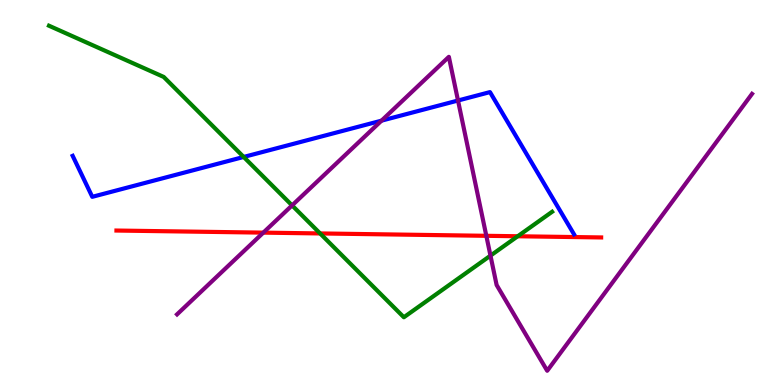[{'lines': ['blue', 'red'], 'intersections': []}, {'lines': ['green', 'red'], 'intersections': [{'x': 4.13, 'y': 3.94}, {'x': 6.68, 'y': 3.86}]}, {'lines': ['purple', 'red'], 'intersections': [{'x': 3.4, 'y': 3.96}, {'x': 6.28, 'y': 3.88}]}, {'lines': ['blue', 'green'], 'intersections': [{'x': 3.14, 'y': 5.92}]}, {'lines': ['blue', 'purple'], 'intersections': [{'x': 4.92, 'y': 6.87}, {'x': 5.91, 'y': 7.39}]}, {'lines': ['green', 'purple'], 'intersections': [{'x': 3.77, 'y': 4.67}, {'x': 6.33, 'y': 3.36}]}]